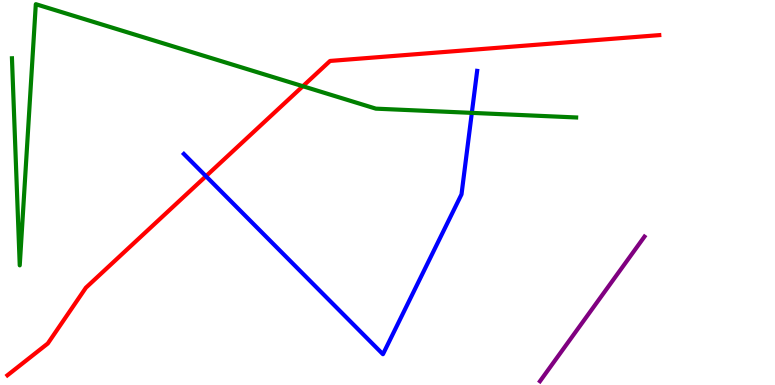[{'lines': ['blue', 'red'], 'intersections': [{'x': 2.66, 'y': 5.42}]}, {'lines': ['green', 'red'], 'intersections': [{'x': 3.91, 'y': 7.76}]}, {'lines': ['purple', 'red'], 'intersections': []}, {'lines': ['blue', 'green'], 'intersections': [{'x': 6.09, 'y': 7.07}]}, {'lines': ['blue', 'purple'], 'intersections': []}, {'lines': ['green', 'purple'], 'intersections': []}]